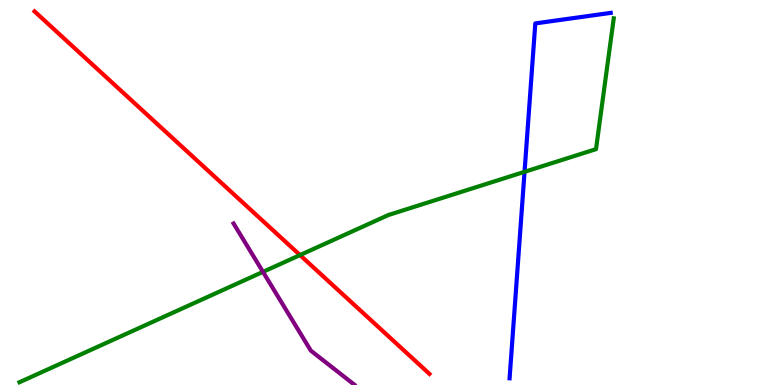[{'lines': ['blue', 'red'], 'intersections': []}, {'lines': ['green', 'red'], 'intersections': [{'x': 3.87, 'y': 3.37}]}, {'lines': ['purple', 'red'], 'intersections': []}, {'lines': ['blue', 'green'], 'intersections': [{'x': 6.77, 'y': 5.54}]}, {'lines': ['blue', 'purple'], 'intersections': []}, {'lines': ['green', 'purple'], 'intersections': [{'x': 3.39, 'y': 2.94}]}]